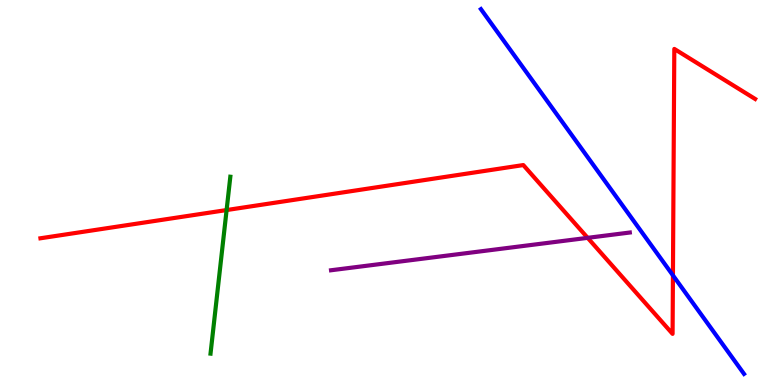[{'lines': ['blue', 'red'], 'intersections': [{'x': 8.68, 'y': 2.85}]}, {'lines': ['green', 'red'], 'intersections': [{'x': 2.92, 'y': 4.54}]}, {'lines': ['purple', 'red'], 'intersections': [{'x': 7.58, 'y': 3.82}]}, {'lines': ['blue', 'green'], 'intersections': []}, {'lines': ['blue', 'purple'], 'intersections': []}, {'lines': ['green', 'purple'], 'intersections': []}]